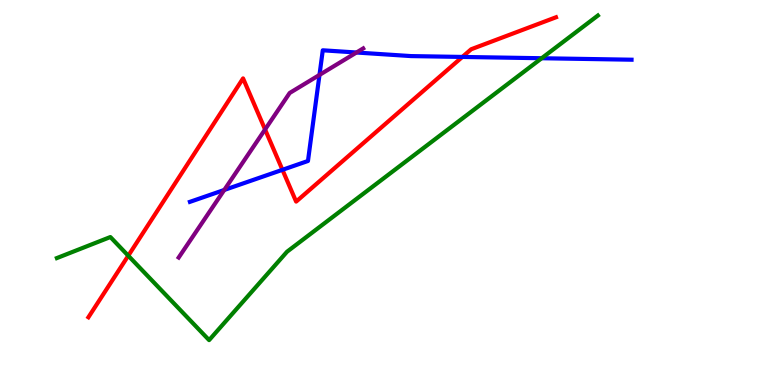[{'lines': ['blue', 'red'], 'intersections': [{'x': 3.64, 'y': 5.59}, {'x': 5.97, 'y': 8.52}]}, {'lines': ['green', 'red'], 'intersections': [{'x': 1.66, 'y': 3.36}]}, {'lines': ['purple', 'red'], 'intersections': [{'x': 3.42, 'y': 6.64}]}, {'lines': ['blue', 'green'], 'intersections': [{'x': 6.99, 'y': 8.49}]}, {'lines': ['blue', 'purple'], 'intersections': [{'x': 2.89, 'y': 5.07}, {'x': 4.12, 'y': 8.05}, {'x': 4.6, 'y': 8.64}]}, {'lines': ['green', 'purple'], 'intersections': []}]